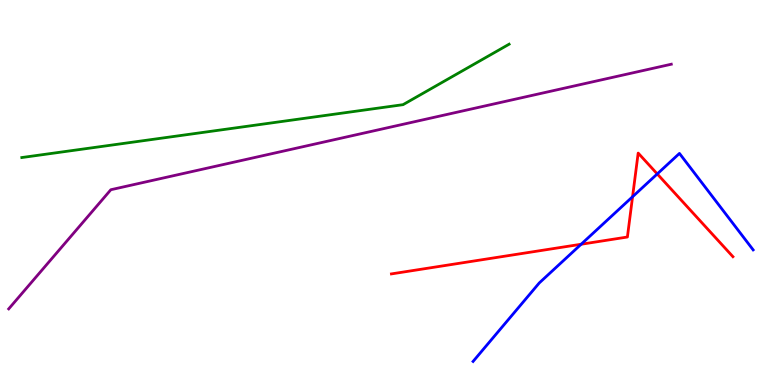[{'lines': ['blue', 'red'], 'intersections': [{'x': 7.5, 'y': 3.66}, {'x': 8.16, 'y': 4.89}, {'x': 8.48, 'y': 5.48}]}, {'lines': ['green', 'red'], 'intersections': []}, {'lines': ['purple', 'red'], 'intersections': []}, {'lines': ['blue', 'green'], 'intersections': []}, {'lines': ['blue', 'purple'], 'intersections': []}, {'lines': ['green', 'purple'], 'intersections': []}]